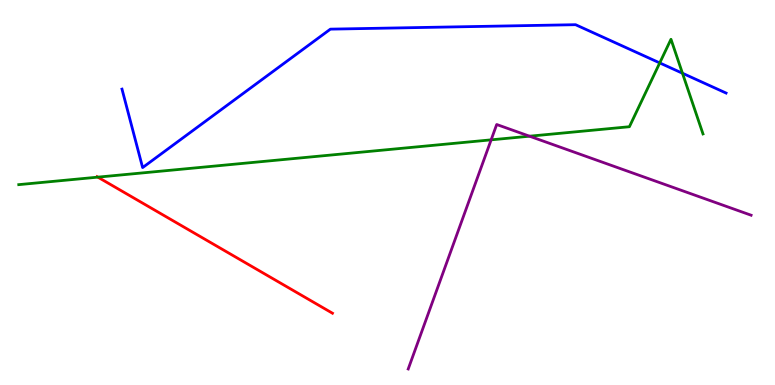[{'lines': ['blue', 'red'], 'intersections': []}, {'lines': ['green', 'red'], 'intersections': [{'x': 1.26, 'y': 5.4}]}, {'lines': ['purple', 'red'], 'intersections': []}, {'lines': ['blue', 'green'], 'intersections': [{'x': 8.51, 'y': 8.37}, {'x': 8.81, 'y': 8.1}]}, {'lines': ['blue', 'purple'], 'intersections': []}, {'lines': ['green', 'purple'], 'intersections': [{'x': 6.34, 'y': 6.37}, {'x': 6.83, 'y': 6.46}]}]